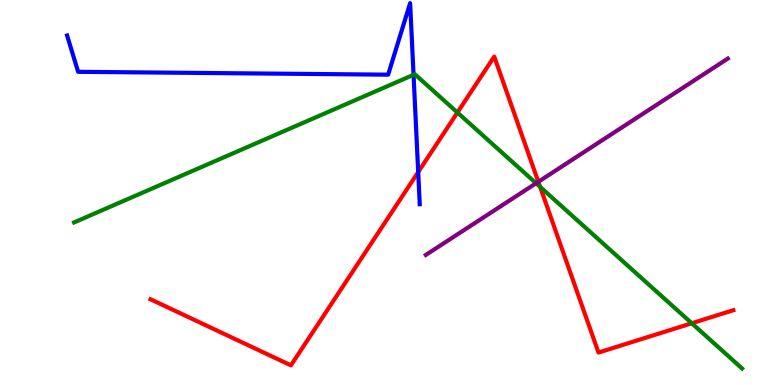[{'lines': ['blue', 'red'], 'intersections': [{'x': 5.4, 'y': 5.53}]}, {'lines': ['green', 'red'], 'intersections': [{'x': 5.9, 'y': 7.08}, {'x': 6.97, 'y': 5.15}, {'x': 8.93, 'y': 1.6}]}, {'lines': ['purple', 'red'], 'intersections': [{'x': 6.95, 'y': 5.28}]}, {'lines': ['blue', 'green'], 'intersections': [{'x': 5.34, 'y': 8.06}]}, {'lines': ['blue', 'purple'], 'intersections': []}, {'lines': ['green', 'purple'], 'intersections': [{'x': 6.92, 'y': 5.24}]}]